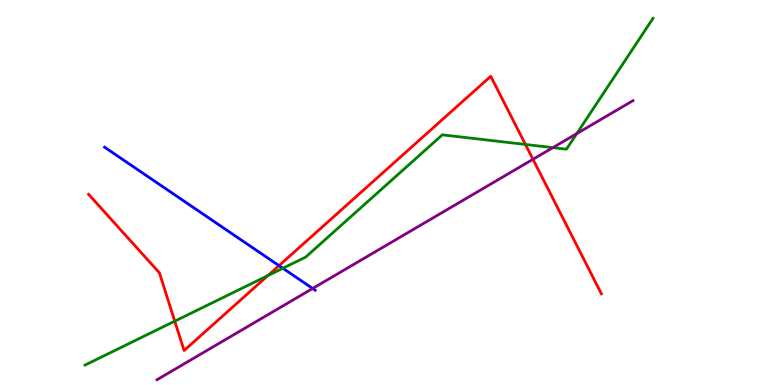[{'lines': ['blue', 'red'], 'intersections': [{'x': 3.6, 'y': 3.1}]}, {'lines': ['green', 'red'], 'intersections': [{'x': 2.25, 'y': 1.66}, {'x': 3.46, 'y': 2.84}, {'x': 6.78, 'y': 6.25}]}, {'lines': ['purple', 'red'], 'intersections': [{'x': 6.88, 'y': 5.86}]}, {'lines': ['blue', 'green'], 'intersections': [{'x': 3.65, 'y': 3.03}]}, {'lines': ['blue', 'purple'], 'intersections': [{'x': 4.03, 'y': 2.51}]}, {'lines': ['green', 'purple'], 'intersections': [{'x': 7.13, 'y': 6.17}, {'x': 7.44, 'y': 6.53}]}]